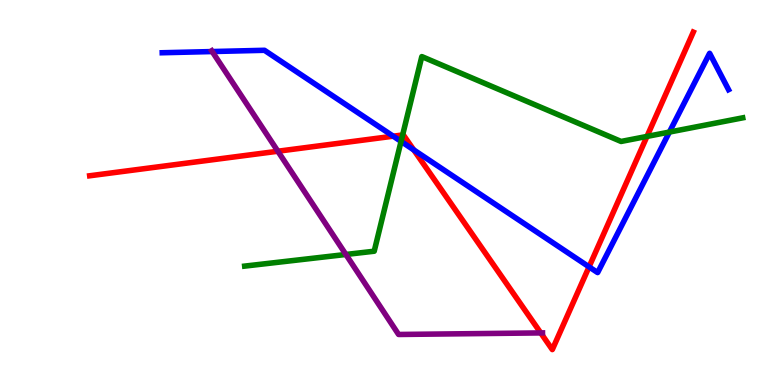[{'lines': ['blue', 'red'], 'intersections': [{'x': 5.07, 'y': 6.46}, {'x': 5.34, 'y': 6.11}, {'x': 7.6, 'y': 3.07}]}, {'lines': ['green', 'red'], 'intersections': [{'x': 5.2, 'y': 6.49}, {'x': 8.35, 'y': 6.46}]}, {'lines': ['purple', 'red'], 'intersections': [{'x': 3.59, 'y': 6.07}, {'x': 6.98, 'y': 1.35}]}, {'lines': ['blue', 'green'], 'intersections': [{'x': 5.17, 'y': 6.33}, {'x': 8.64, 'y': 6.57}]}, {'lines': ['blue', 'purple'], 'intersections': [{'x': 2.74, 'y': 8.66}]}, {'lines': ['green', 'purple'], 'intersections': [{'x': 4.46, 'y': 3.39}]}]